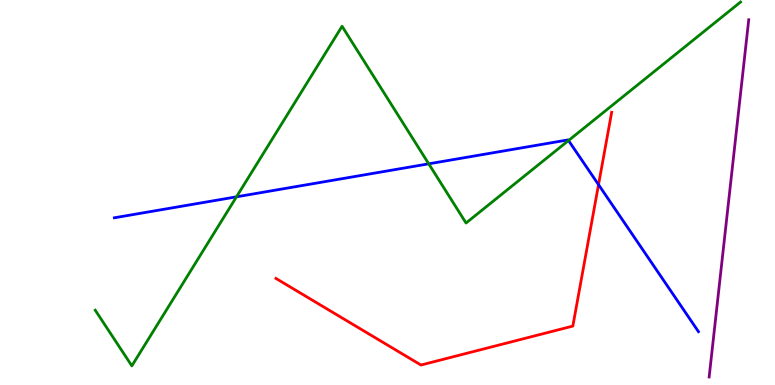[{'lines': ['blue', 'red'], 'intersections': [{'x': 7.72, 'y': 5.2}]}, {'lines': ['green', 'red'], 'intersections': []}, {'lines': ['purple', 'red'], 'intersections': []}, {'lines': ['blue', 'green'], 'intersections': [{'x': 3.05, 'y': 4.89}, {'x': 5.53, 'y': 5.75}, {'x': 7.34, 'y': 6.35}]}, {'lines': ['blue', 'purple'], 'intersections': []}, {'lines': ['green', 'purple'], 'intersections': []}]